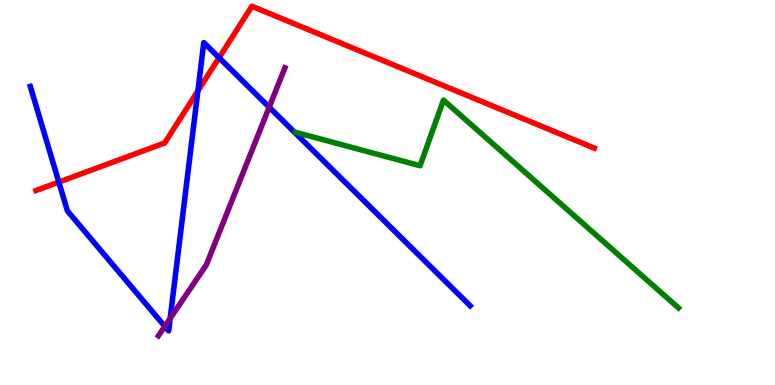[{'lines': ['blue', 'red'], 'intersections': [{'x': 0.759, 'y': 5.27}, {'x': 2.55, 'y': 7.64}, {'x': 2.83, 'y': 8.5}]}, {'lines': ['green', 'red'], 'intersections': []}, {'lines': ['purple', 'red'], 'intersections': []}, {'lines': ['blue', 'green'], 'intersections': []}, {'lines': ['blue', 'purple'], 'intersections': [{'x': 2.13, 'y': 1.52}, {'x': 2.2, 'y': 1.73}, {'x': 3.47, 'y': 7.22}]}, {'lines': ['green', 'purple'], 'intersections': []}]